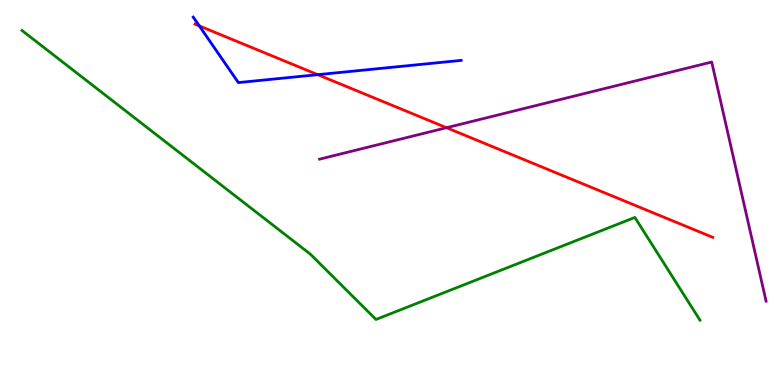[{'lines': ['blue', 'red'], 'intersections': [{'x': 2.57, 'y': 9.33}, {'x': 4.1, 'y': 8.06}]}, {'lines': ['green', 'red'], 'intersections': []}, {'lines': ['purple', 'red'], 'intersections': [{'x': 5.76, 'y': 6.68}]}, {'lines': ['blue', 'green'], 'intersections': []}, {'lines': ['blue', 'purple'], 'intersections': []}, {'lines': ['green', 'purple'], 'intersections': []}]